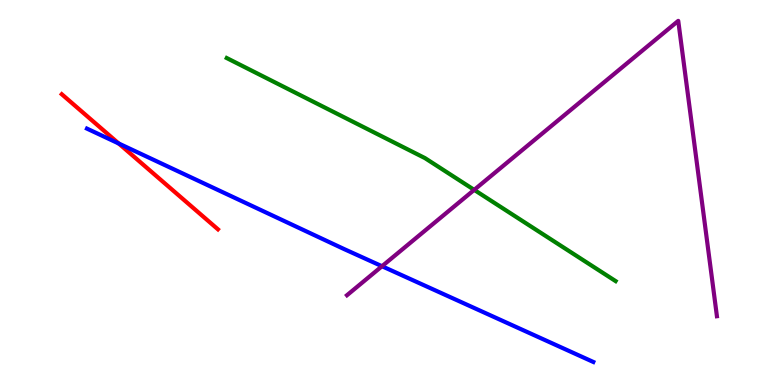[{'lines': ['blue', 'red'], 'intersections': [{'x': 1.53, 'y': 6.27}]}, {'lines': ['green', 'red'], 'intersections': []}, {'lines': ['purple', 'red'], 'intersections': []}, {'lines': ['blue', 'green'], 'intersections': []}, {'lines': ['blue', 'purple'], 'intersections': [{'x': 4.93, 'y': 3.08}]}, {'lines': ['green', 'purple'], 'intersections': [{'x': 6.12, 'y': 5.07}]}]